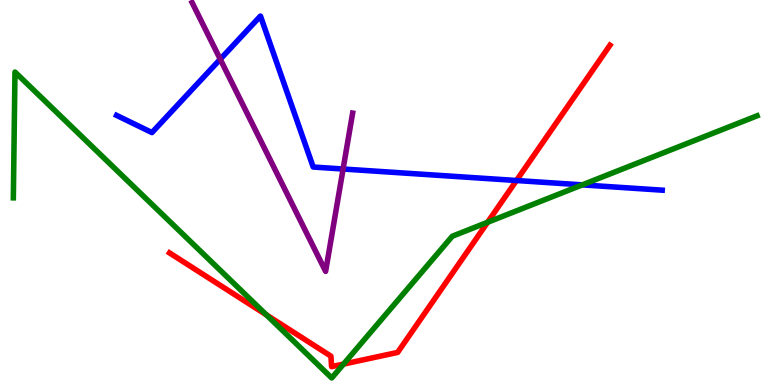[{'lines': ['blue', 'red'], 'intersections': [{'x': 6.66, 'y': 5.31}]}, {'lines': ['green', 'red'], 'intersections': [{'x': 3.44, 'y': 1.82}, {'x': 4.43, 'y': 0.543}, {'x': 6.29, 'y': 4.23}]}, {'lines': ['purple', 'red'], 'intersections': []}, {'lines': ['blue', 'green'], 'intersections': [{'x': 7.51, 'y': 5.2}]}, {'lines': ['blue', 'purple'], 'intersections': [{'x': 2.84, 'y': 8.46}, {'x': 4.43, 'y': 5.61}]}, {'lines': ['green', 'purple'], 'intersections': []}]